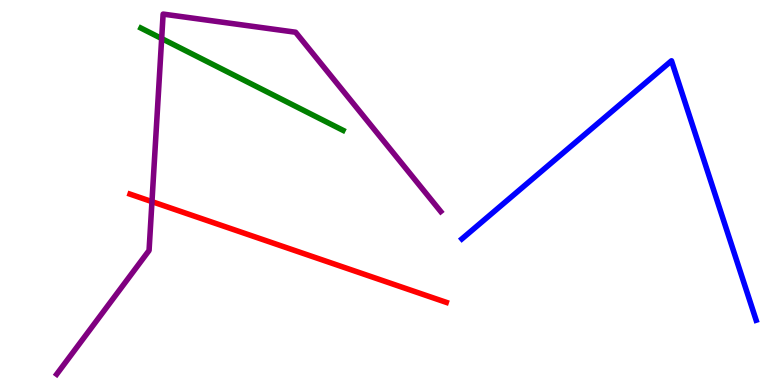[{'lines': ['blue', 'red'], 'intersections': []}, {'lines': ['green', 'red'], 'intersections': []}, {'lines': ['purple', 'red'], 'intersections': [{'x': 1.96, 'y': 4.76}]}, {'lines': ['blue', 'green'], 'intersections': []}, {'lines': ['blue', 'purple'], 'intersections': []}, {'lines': ['green', 'purple'], 'intersections': [{'x': 2.09, 'y': 9.0}]}]